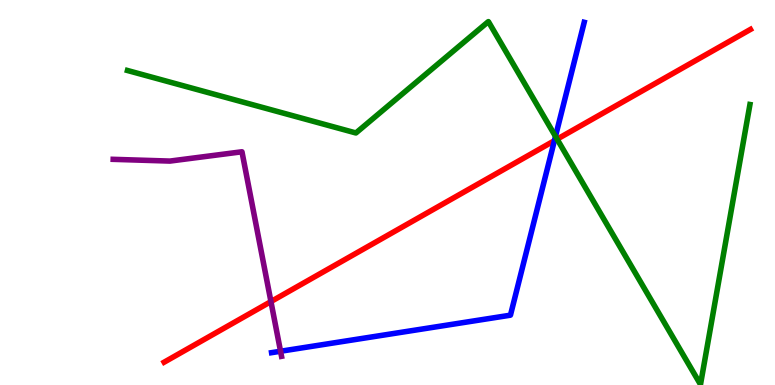[{'lines': ['blue', 'red'], 'intersections': [{'x': 7.15, 'y': 6.35}]}, {'lines': ['green', 'red'], 'intersections': [{'x': 7.19, 'y': 6.39}]}, {'lines': ['purple', 'red'], 'intersections': [{'x': 3.5, 'y': 2.17}]}, {'lines': ['blue', 'green'], 'intersections': [{'x': 7.17, 'y': 6.46}]}, {'lines': ['blue', 'purple'], 'intersections': [{'x': 3.62, 'y': 0.877}]}, {'lines': ['green', 'purple'], 'intersections': []}]